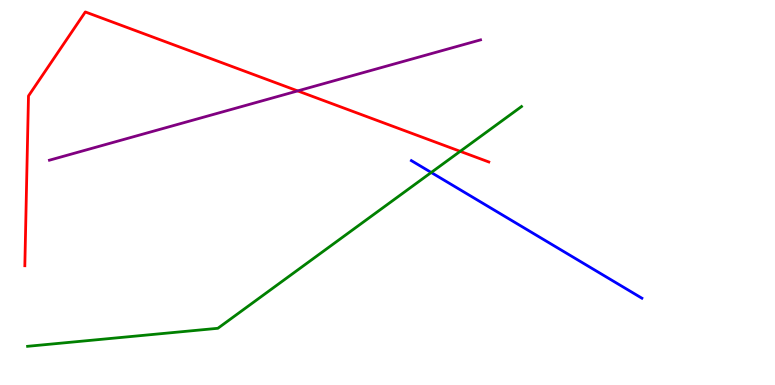[{'lines': ['blue', 'red'], 'intersections': []}, {'lines': ['green', 'red'], 'intersections': [{'x': 5.94, 'y': 6.07}]}, {'lines': ['purple', 'red'], 'intersections': [{'x': 3.84, 'y': 7.64}]}, {'lines': ['blue', 'green'], 'intersections': [{'x': 5.56, 'y': 5.52}]}, {'lines': ['blue', 'purple'], 'intersections': []}, {'lines': ['green', 'purple'], 'intersections': []}]